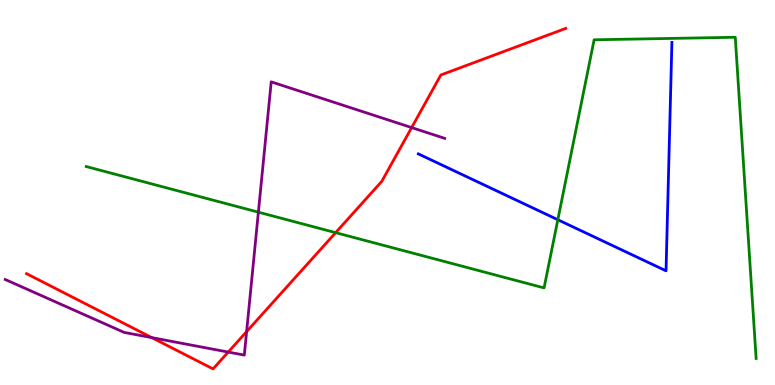[{'lines': ['blue', 'red'], 'intersections': []}, {'lines': ['green', 'red'], 'intersections': [{'x': 4.33, 'y': 3.96}]}, {'lines': ['purple', 'red'], 'intersections': [{'x': 1.96, 'y': 1.23}, {'x': 2.94, 'y': 0.855}, {'x': 3.18, 'y': 1.39}, {'x': 5.31, 'y': 6.69}]}, {'lines': ['blue', 'green'], 'intersections': [{'x': 7.2, 'y': 4.29}]}, {'lines': ['blue', 'purple'], 'intersections': []}, {'lines': ['green', 'purple'], 'intersections': [{'x': 3.33, 'y': 4.49}]}]